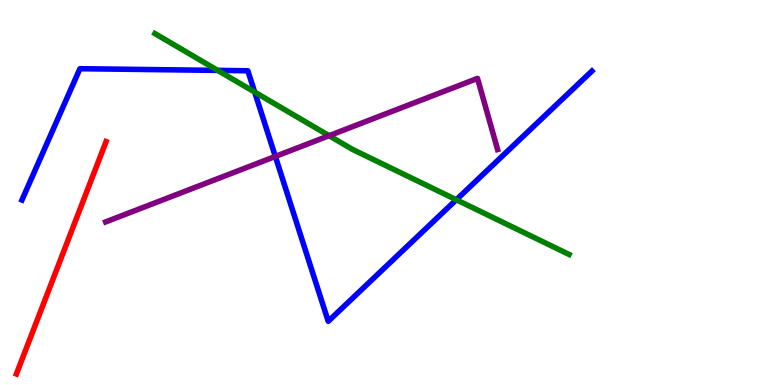[{'lines': ['blue', 'red'], 'intersections': []}, {'lines': ['green', 'red'], 'intersections': []}, {'lines': ['purple', 'red'], 'intersections': []}, {'lines': ['blue', 'green'], 'intersections': [{'x': 2.81, 'y': 8.17}, {'x': 3.29, 'y': 7.61}, {'x': 5.89, 'y': 4.81}]}, {'lines': ['blue', 'purple'], 'intersections': [{'x': 3.55, 'y': 5.94}]}, {'lines': ['green', 'purple'], 'intersections': [{'x': 4.25, 'y': 6.48}]}]